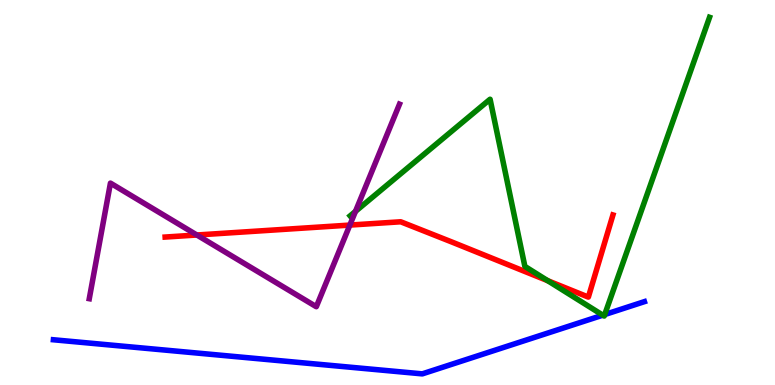[{'lines': ['blue', 'red'], 'intersections': []}, {'lines': ['green', 'red'], 'intersections': [{'x': 7.07, 'y': 2.71}]}, {'lines': ['purple', 'red'], 'intersections': [{'x': 2.54, 'y': 3.9}, {'x': 4.51, 'y': 4.15}]}, {'lines': ['blue', 'green'], 'intersections': [{'x': 7.78, 'y': 1.81}, {'x': 7.8, 'y': 1.83}]}, {'lines': ['blue', 'purple'], 'intersections': []}, {'lines': ['green', 'purple'], 'intersections': [{'x': 4.59, 'y': 4.51}]}]